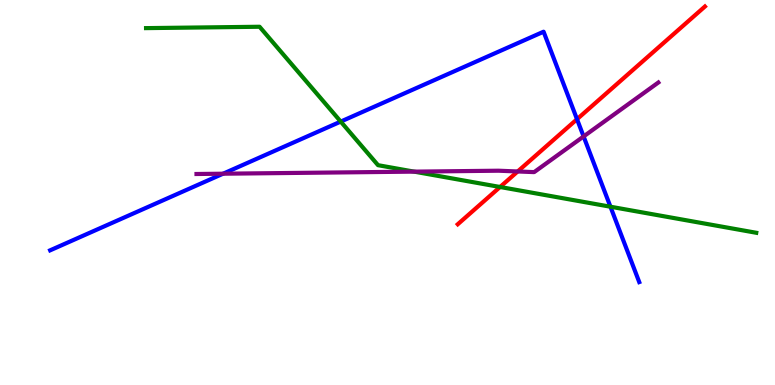[{'lines': ['blue', 'red'], 'intersections': [{'x': 7.45, 'y': 6.9}]}, {'lines': ['green', 'red'], 'intersections': [{'x': 6.45, 'y': 5.14}]}, {'lines': ['purple', 'red'], 'intersections': [{'x': 6.68, 'y': 5.55}]}, {'lines': ['blue', 'green'], 'intersections': [{'x': 4.4, 'y': 6.84}, {'x': 7.88, 'y': 4.63}]}, {'lines': ['blue', 'purple'], 'intersections': [{'x': 2.88, 'y': 5.49}, {'x': 7.53, 'y': 6.46}]}, {'lines': ['green', 'purple'], 'intersections': [{'x': 5.34, 'y': 5.54}]}]